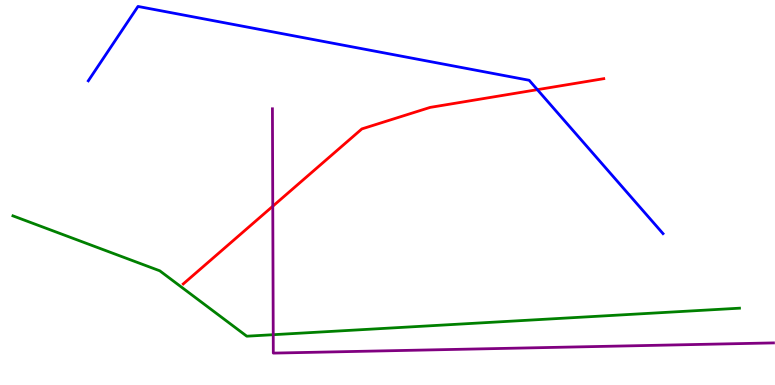[{'lines': ['blue', 'red'], 'intersections': [{'x': 6.93, 'y': 7.67}]}, {'lines': ['green', 'red'], 'intersections': []}, {'lines': ['purple', 'red'], 'intersections': [{'x': 3.52, 'y': 4.64}]}, {'lines': ['blue', 'green'], 'intersections': []}, {'lines': ['blue', 'purple'], 'intersections': []}, {'lines': ['green', 'purple'], 'intersections': [{'x': 3.53, 'y': 1.31}]}]